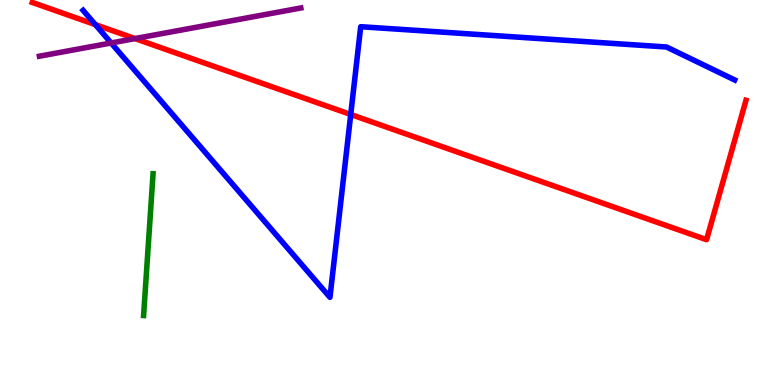[{'lines': ['blue', 'red'], 'intersections': [{'x': 1.23, 'y': 9.36}, {'x': 4.53, 'y': 7.03}]}, {'lines': ['green', 'red'], 'intersections': []}, {'lines': ['purple', 'red'], 'intersections': [{'x': 1.74, 'y': 9.0}]}, {'lines': ['blue', 'green'], 'intersections': []}, {'lines': ['blue', 'purple'], 'intersections': [{'x': 1.43, 'y': 8.88}]}, {'lines': ['green', 'purple'], 'intersections': []}]